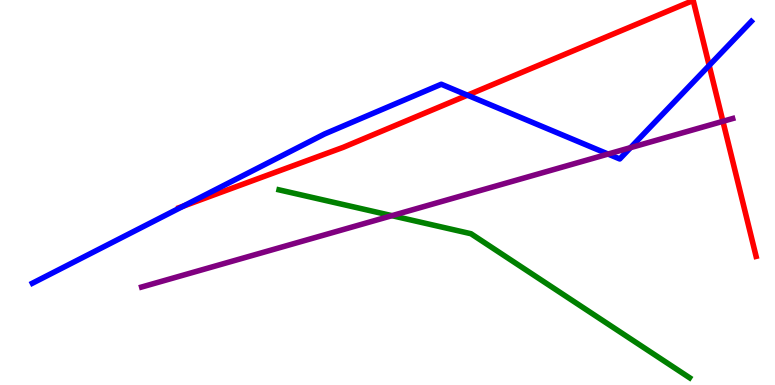[{'lines': ['blue', 'red'], 'intersections': [{'x': 2.36, 'y': 4.64}, {'x': 6.03, 'y': 7.53}, {'x': 9.15, 'y': 8.3}]}, {'lines': ['green', 'red'], 'intersections': []}, {'lines': ['purple', 'red'], 'intersections': [{'x': 9.33, 'y': 6.85}]}, {'lines': ['blue', 'green'], 'intersections': []}, {'lines': ['blue', 'purple'], 'intersections': [{'x': 7.85, 'y': 6.0}, {'x': 8.14, 'y': 6.17}]}, {'lines': ['green', 'purple'], 'intersections': [{'x': 5.06, 'y': 4.4}]}]